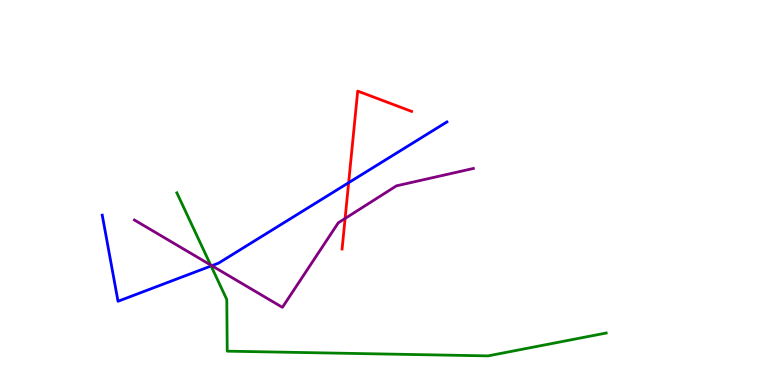[{'lines': ['blue', 'red'], 'intersections': [{'x': 4.5, 'y': 5.25}]}, {'lines': ['green', 'red'], 'intersections': []}, {'lines': ['purple', 'red'], 'intersections': [{'x': 4.45, 'y': 4.33}]}, {'lines': ['blue', 'green'], 'intersections': [{'x': 2.72, 'y': 3.09}]}, {'lines': ['blue', 'purple'], 'intersections': [{'x': 2.73, 'y': 3.1}]}, {'lines': ['green', 'purple'], 'intersections': [{'x': 2.72, 'y': 3.12}]}]